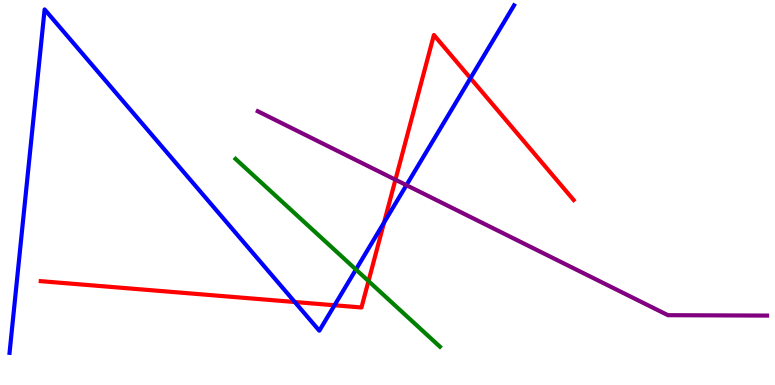[{'lines': ['blue', 'red'], 'intersections': [{'x': 3.8, 'y': 2.16}, {'x': 4.32, 'y': 2.07}, {'x': 4.96, 'y': 4.22}, {'x': 6.07, 'y': 7.97}]}, {'lines': ['green', 'red'], 'intersections': [{'x': 4.75, 'y': 2.7}]}, {'lines': ['purple', 'red'], 'intersections': [{'x': 5.1, 'y': 5.33}]}, {'lines': ['blue', 'green'], 'intersections': [{'x': 4.59, 'y': 3.0}]}, {'lines': ['blue', 'purple'], 'intersections': [{'x': 5.24, 'y': 5.19}]}, {'lines': ['green', 'purple'], 'intersections': []}]